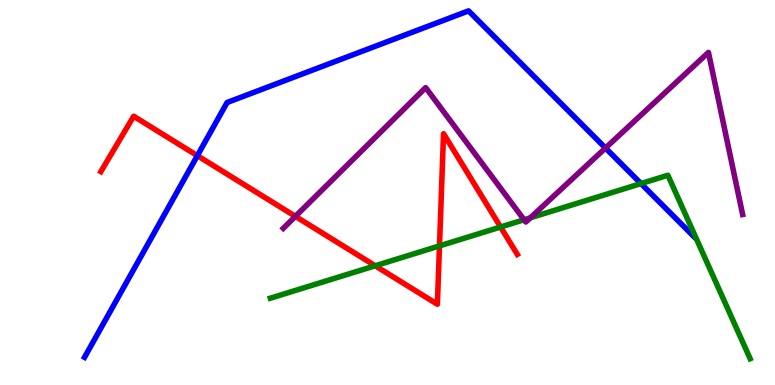[{'lines': ['blue', 'red'], 'intersections': [{'x': 2.55, 'y': 5.96}]}, {'lines': ['green', 'red'], 'intersections': [{'x': 4.84, 'y': 3.1}, {'x': 5.67, 'y': 3.61}, {'x': 6.46, 'y': 4.1}]}, {'lines': ['purple', 'red'], 'intersections': [{'x': 3.81, 'y': 4.38}]}, {'lines': ['blue', 'green'], 'intersections': [{'x': 8.27, 'y': 5.23}]}, {'lines': ['blue', 'purple'], 'intersections': [{'x': 7.81, 'y': 6.16}]}, {'lines': ['green', 'purple'], 'intersections': [{'x': 6.76, 'y': 4.29}, {'x': 6.84, 'y': 4.34}]}]